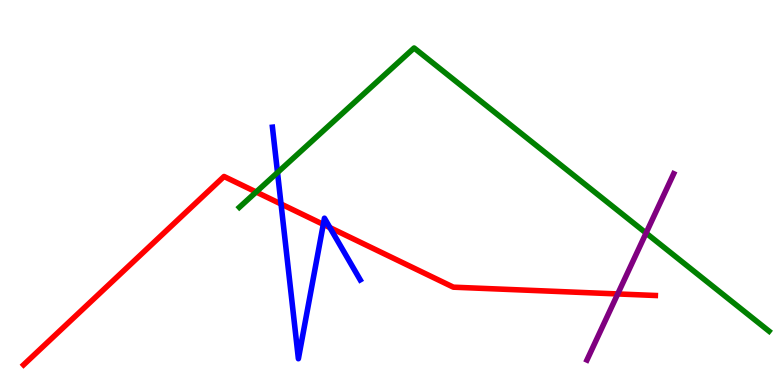[{'lines': ['blue', 'red'], 'intersections': [{'x': 3.63, 'y': 4.7}, {'x': 4.17, 'y': 4.17}, {'x': 4.26, 'y': 4.09}]}, {'lines': ['green', 'red'], 'intersections': [{'x': 3.31, 'y': 5.01}]}, {'lines': ['purple', 'red'], 'intersections': [{'x': 7.97, 'y': 2.37}]}, {'lines': ['blue', 'green'], 'intersections': [{'x': 3.58, 'y': 5.52}]}, {'lines': ['blue', 'purple'], 'intersections': []}, {'lines': ['green', 'purple'], 'intersections': [{'x': 8.34, 'y': 3.95}]}]